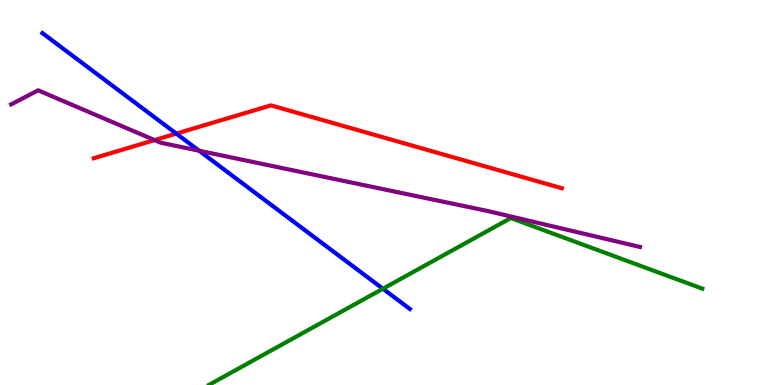[{'lines': ['blue', 'red'], 'intersections': [{'x': 2.27, 'y': 6.53}]}, {'lines': ['green', 'red'], 'intersections': []}, {'lines': ['purple', 'red'], 'intersections': [{'x': 1.99, 'y': 6.36}]}, {'lines': ['blue', 'green'], 'intersections': [{'x': 4.94, 'y': 2.5}]}, {'lines': ['blue', 'purple'], 'intersections': [{'x': 2.57, 'y': 6.09}]}, {'lines': ['green', 'purple'], 'intersections': []}]